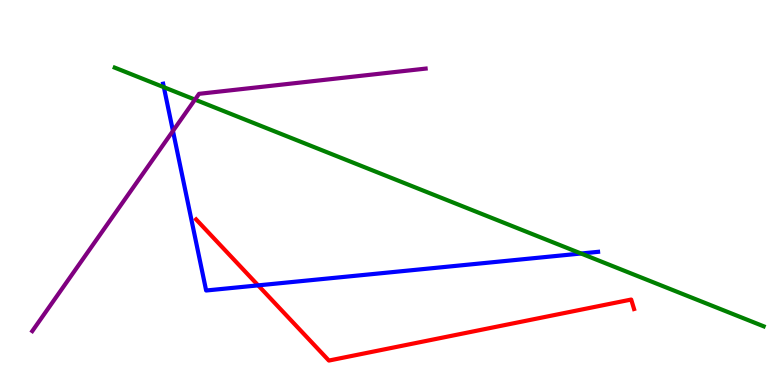[{'lines': ['blue', 'red'], 'intersections': [{'x': 3.33, 'y': 2.59}]}, {'lines': ['green', 'red'], 'intersections': []}, {'lines': ['purple', 'red'], 'intersections': []}, {'lines': ['blue', 'green'], 'intersections': [{'x': 2.11, 'y': 7.73}, {'x': 7.5, 'y': 3.42}]}, {'lines': ['blue', 'purple'], 'intersections': [{'x': 2.23, 'y': 6.6}]}, {'lines': ['green', 'purple'], 'intersections': [{'x': 2.52, 'y': 7.41}]}]